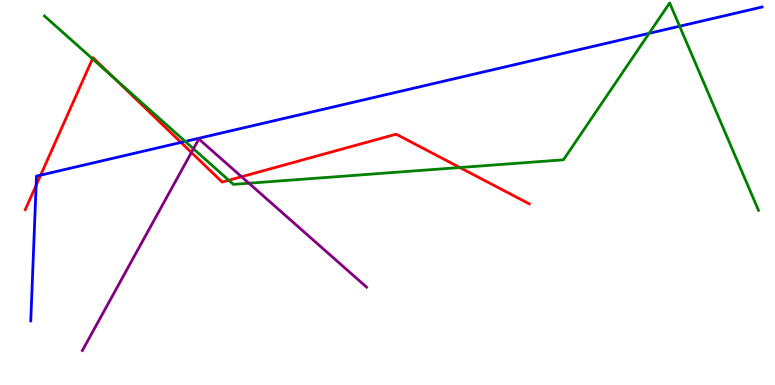[{'lines': ['blue', 'red'], 'intersections': [{'x': 0.466, 'y': 5.19}, {'x': 0.525, 'y': 5.45}, {'x': 2.34, 'y': 6.3}]}, {'lines': ['green', 'red'], 'intersections': [{'x': 1.19, 'y': 8.47}, {'x': 1.48, 'y': 7.96}, {'x': 2.95, 'y': 5.32}, {'x': 5.93, 'y': 5.65}]}, {'lines': ['purple', 'red'], 'intersections': [{'x': 2.47, 'y': 6.04}, {'x': 3.12, 'y': 5.41}]}, {'lines': ['blue', 'green'], 'intersections': [{'x': 2.39, 'y': 6.33}, {'x': 8.38, 'y': 9.13}, {'x': 8.77, 'y': 9.32}]}, {'lines': ['blue', 'purple'], 'intersections': []}, {'lines': ['green', 'purple'], 'intersections': [{'x': 2.5, 'y': 6.14}, {'x': 3.21, 'y': 5.24}]}]